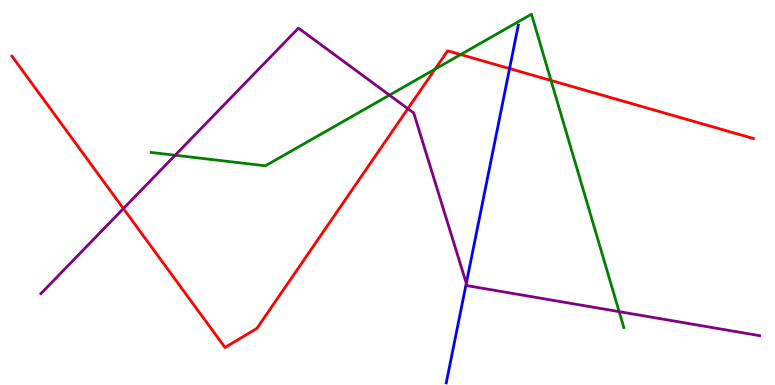[{'lines': ['blue', 'red'], 'intersections': [{'x': 6.57, 'y': 8.22}]}, {'lines': ['green', 'red'], 'intersections': [{'x': 5.61, 'y': 8.2}, {'x': 5.94, 'y': 8.58}, {'x': 7.11, 'y': 7.91}]}, {'lines': ['purple', 'red'], 'intersections': [{'x': 1.59, 'y': 4.58}, {'x': 5.26, 'y': 7.18}]}, {'lines': ['blue', 'green'], 'intersections': []}, {'lines': ['blue', 'purple'], 'intersections': [{'x': 6.02, 'y': 2.64}]}, {'lines': ['green', 'purple'], 'intersections': [{'x': 2.26, 'y': 5.97}, {'x': 5.03, 'y': 7.53}, {'x': 7.99, 'y': 1.91}]}]